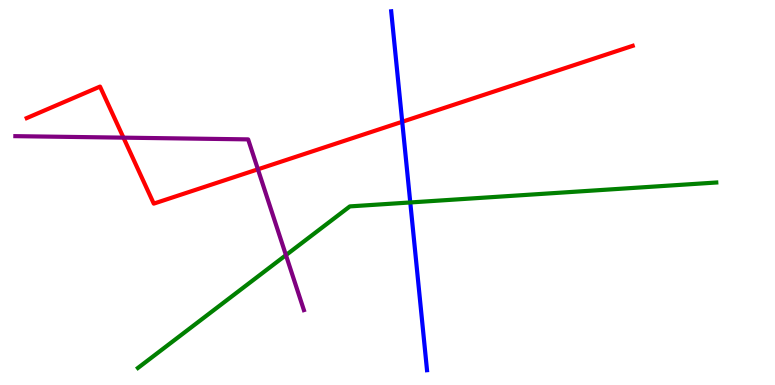[{'lines': ['blue', 'red'], 'intersections': [{'x': 5.19, 'y': 6.84}]}, {'lines': ['green', 'red'], 'intersections': []}, {'lines': ['purple', 'red'], 'intersections': [{'x': 1.59, 'y': 6.42}, {'x': 3.33, 'y': 5.6}]}, {'lines': ['blue', 'green'], 'intersections': [{'x': 5.29, 'y': 4.74}]}, {'lines': ['blue', 'purple'], 'intersections': []}, {'lines': ['green', 'purple'], 'intersections': [{'x': 3.69, 'y': 3.37}]}]